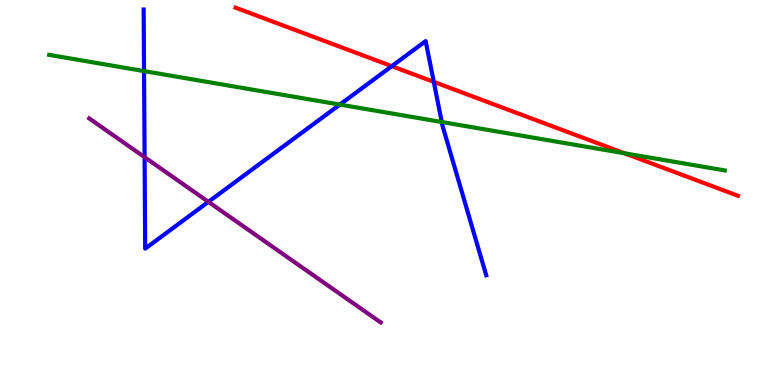[{'lines': ['blue', 'red'], 'intersections': [{'x': 5.06, 'y': 8.28}, {'x': 5.6, 'y': 7.87}]}, {'lines': ['green', 'red'], 'intersections': [{'x': 8.06, 'y': 6.02}]}, {'lines': ['purple', 'red'], 'intersections': []}, {'lines': ['blue', 'green'], 'intersections': [{'x': 1.86, 'y': 8.15}, {'x': 4.39, 'y': 7.28}, {'x': 5.7, 'y': 6.83}]}, {'lines': ['blue', 'purple'], 'intersections': [{'x': 1.87, 'y': 5.92}, {'x': 2.69, 'y': 4.76}]}, {'lines': ['green', 'purple'], 'intersections': []}]